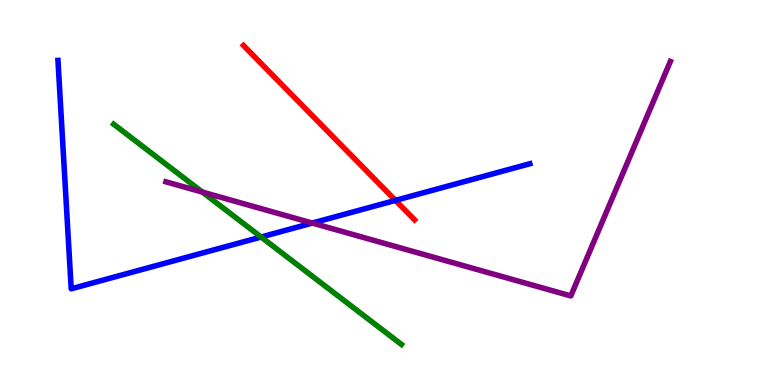[{'lines': ['blue', 'red'], 'intersections': [{'x': 5.1, 'y': 4.8}]}, {'lines': ['green', 'red'], 'intersections': []}, {'lines': ['purple', 'red'], 'intersections': []}, {'lines': ['blue', 'green'], 'intersections': [{'x': 3.37, 'y': 3.84}]}, {'lines': ['blue', 'purple'], 'intersections': [{'x': 4.03, 'y': 4.21}]}, {'lines': ['green', 'purple'], 'intersections': [{'x': 2.61, 'y': 5.01}]}]